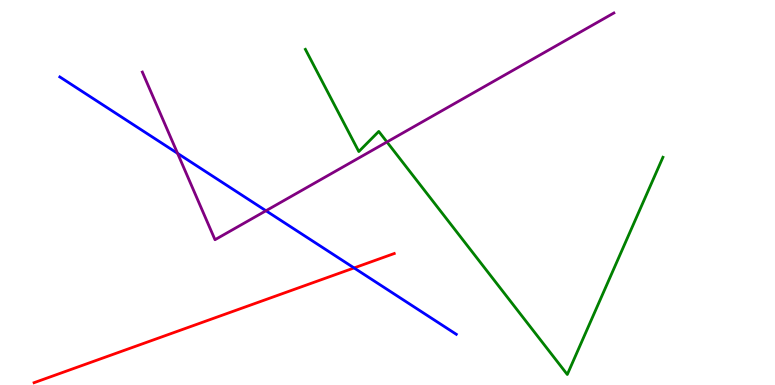[{'lines': ['blue', 'red'], 'intersections': [{'x': 4.57, 'y': 3.04}]}, {'lines': ['green', 'red'], 'intersections': []}, {'lines': ['purple', 'red'], 'intersections': []}, {'lines': ['blue', 'green'], 'intersections': []}, {'lines': ['blue', 'purple'], 'intersections': [{'x': 2.29, 'y': 6.02}, {'x': 3.43, 'y': 4.53}]}, {'lines': ['green', 'purple'], 'intersections': [{'x': 4.99, 'y': 6.31}]}]